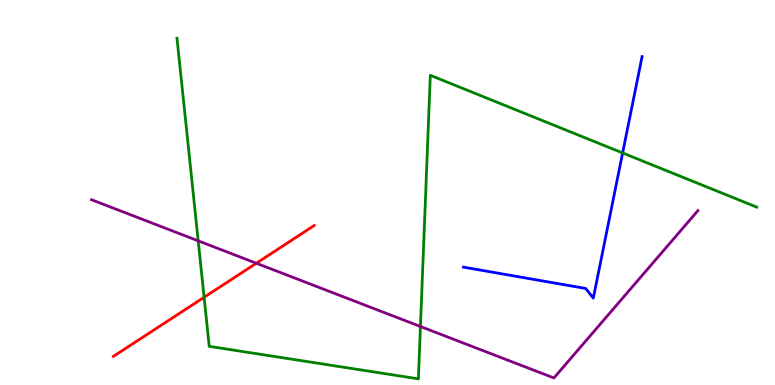[{'lines': ['blue', 'red'], 'intersections': []}, {'lines': ['green', 'red'], 'intersections': [{'x': 2.63, 'y': 2.28}]}, {'lines': ['purple', 'red'], 'intersections': [{'x': 3.31, 'y': 3.16}]}, {'lines': ['blue', 'green'], 'intersections': [{'x': 8.03, 'y': 6.03}]}, {'lines': ['blue', 'purple'], 'intersections': []}, {'lines': ['green', 'purple'], 'intersections': [{'x': 2.56, 'y': 3.74}, {'x': 5.43, 'y': 1.52}]}]